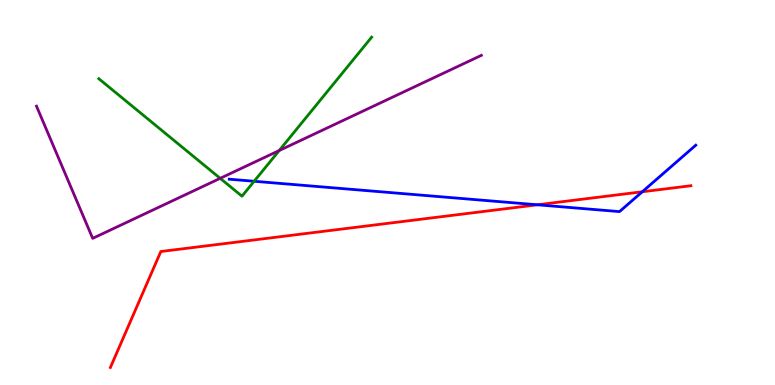[{'lines': ['blue', 'red'], 'intersections': [{'x': 6.93, 'y': 4.68}, {'x': 8.29, 'y': 5.02}]}, {'lines': ['green', 'red'], 'intersections': []}, {'lines': ['purple', 'red'], 'intersections': []}, {'lines': ['blue', 'green'], 'intersections': [{'x': 3.28, 'y': 5.29}]}, {'lines': ['blue', 'purple'], 'intersections': []}, {'lines': ['green', 'purple'], 'intersections': [{'x': 2.84, 'y': 5.37}, {'x': 3.6, 'y': 6.09}]}]